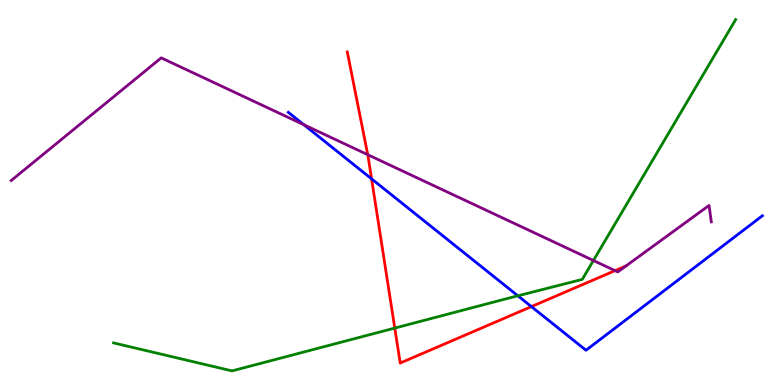[{'lines': ['blue', 'red'], 'intersections': [{'x': 4.79, 'y': 5.35}, {'x': 6.86, 'y': 2.04}]}, {'lines': ['green', 'red'], 'intersections': [{'x': 5.09, 'y': 1.48}]}, {'lines': ['purple', 'red'], 'intersections': [{'x': 4.75, 'y': 5.98}, {'x': 7.94, 'y': 2.97}, {'x': 8.08, 'y': 3.09}]}, {'lines': ['blue', 'green'], 'intersections': [{'x': 6.68, 'y': 2.32}]}, {'lines': ['blue', 'purple'], 'intersections': [{'x': 3.92, 'y': 6.76}]}, {'lines': ['green', 'purple'], 'intersections': [{'x': 7.66, 'y': 3.23}]}]